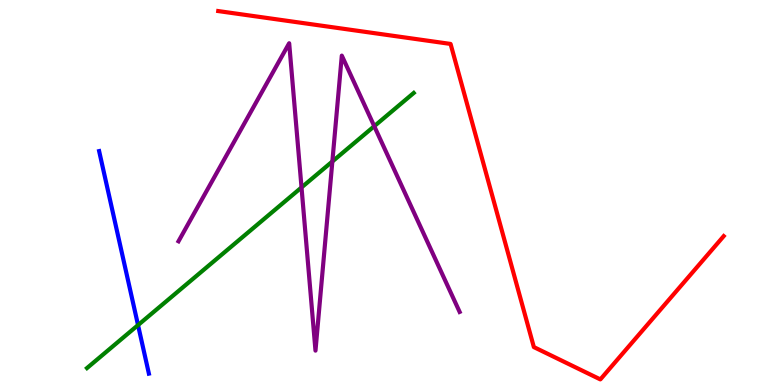[{'lines': ['blue', 'red'], 'intersections': []}, {'lines': ['green', 'red'], 'intersections': []}, {'lines': ['purple', 'red'], 'intersections': []}, {'lines': ['blue', 'green'], 'intersections': [{'x': 1.78, 'y': 1.56}]}, {'lines': ['blue', 'purple'], 'intersections': []}, {'lines': ['green', 'purple'], 'intersections': [{'x': 3.89, 'y': 5.13}, {'x': 4.29, 'y': 5.81}, {'x': 4.83, 'y': 6.72}]}]